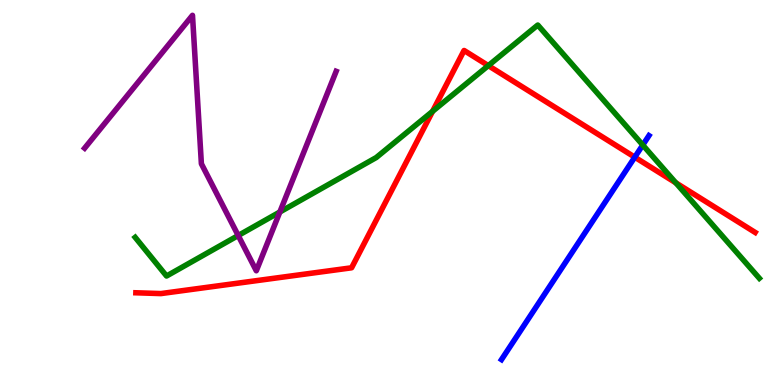[{'lines': ['blue', 'red'], 'intersections': [{'x': 8.19, 'y': 5.92}]}, {'lines': ['green', 'red'], 'intersections': [{'x': 5.58, 'y': 7.11}, {'x': 6.3, 'y': 8.3}, {'x': 8.72, 'y': 5.25}]}, {'lines': ['purple', 'red'], 'intersections': []}, {'lines': ['blue', 'green'], 'intersections': [{'x': 8.29, 'y': 6.23}]}, {'lines': ['blue', 'purple'], 'intersections': []}, {'lines': ['green', 'purple'], 'intersections': [{'x': 3.07, 'y': 3.88}, {'x': 3.61, 'y': 4.49}]}]